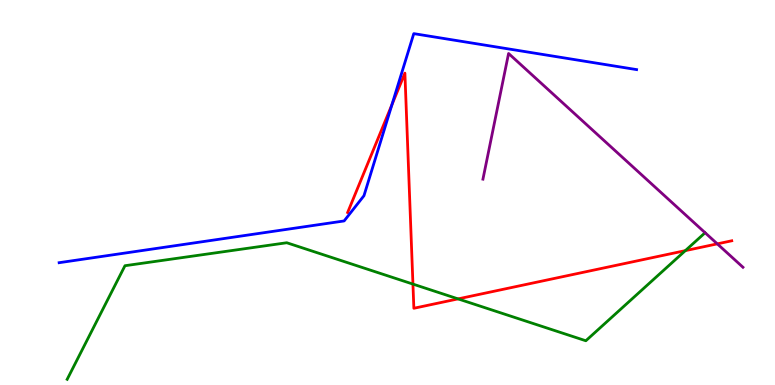[{'lines': ['blue', 'red'], 'intersections': [{'x': 5.06, 'y': 7.28}]}, {'lines': ['green', 'red'], 'intersections': [{'x': 5.33, 'y': 2.62}, {'x': 5.91, 'y': 2.24}, {'x': 8.84, 'y': 3.49}]}, {'lines': ['purple', 'red'], 'intersections': [{'x': 9.26, 'y': 3.67}]}, {'lines': ['blue', 'green'], 'intersections': []}, {'lines': ['blue', 'purple'], 'intersections': []}, {'lines': ['green', 'purple'], 'intersections': []}]